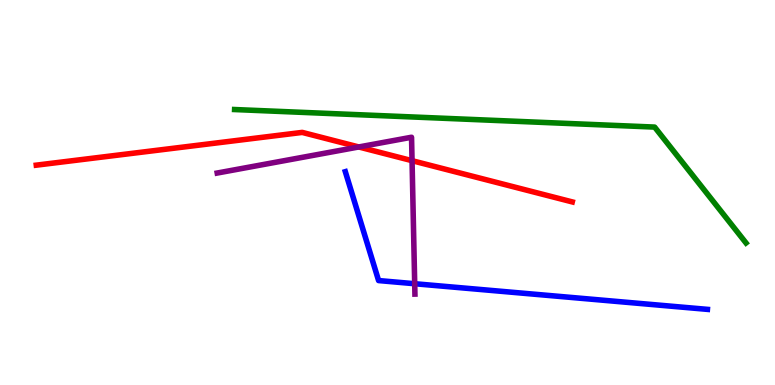[{'lines': ['blue', 'red'], 'intersections': []}, {'lines': ['green', 'red'], 'intersections': []}, {'lines': ['purple', 'red'], 'intersections': [{'x': 4.63, 'y': 6.18}, {'x': 5.32, 'y': 5.83}]}, {'lines': ['blue', 'green'], 'intersections': []}, {'lines': ['blue', 'purple'], 'intersections': [{'x': 5.35, 'y': 2.63}]}, {'lines': ['green', 'purple'], 'intersections': []}]